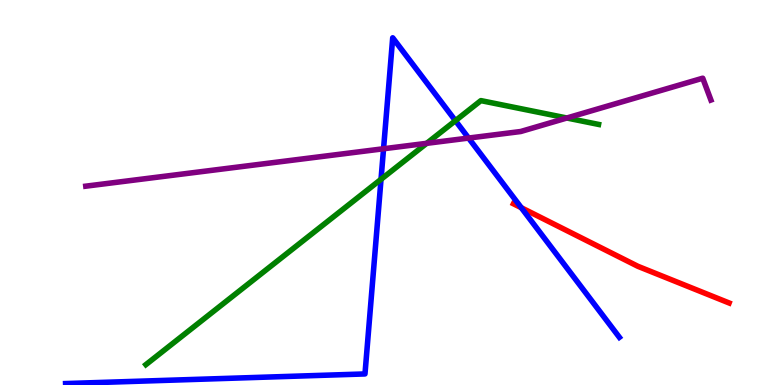[{'lines': ['blue', 'red'], 'intersections': [{'x': 6.73, 'y': 4.6}]}, {'lines': ['green', 'red'], 'intersections': []}, {'lines': ['purple', 'red'], 'intersections': []}, {'lines': ['blue', 'green'], 'intersections': [{'x': 4.92, 'y': 5.34}, {'x': 5.88, 'y': 6.87}]}, {'lines': ['blue', 'purple'], 'intersections': [{'x': 4.95, 'y': 6.14}, {'x': 6.05, 'y': 6.41}]}, {'lines': ['green', 'purple'], 'intersections': [{'x': 5.51, 'y': 6.28}, {'x': 7.31, 'y': 6.94}]}]